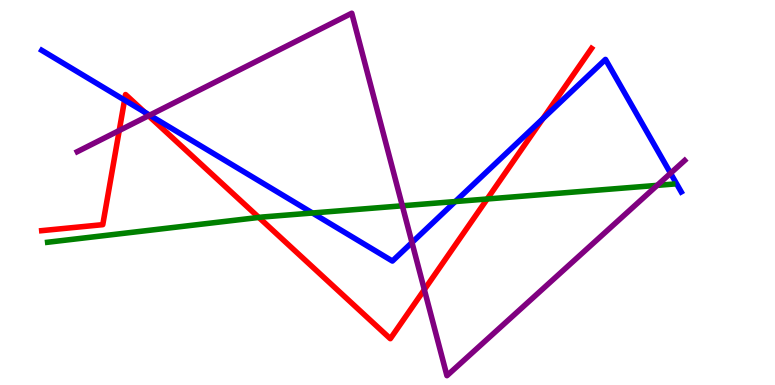[{'lines': ['blue', 'red'], 'intersections': [{'x': 1.61, 'y': 7.4}, {'x': 1.87, 'y': 7.09}, {'x': 7.0, 'y': 6.92}]}, {'lines': ['green', 'red'], 'intersections': [{'x': 3.34, 'y': 4.35}, {'x': 6.29, 'y': 4.83}]}, {'lines': ['purple', 'red'], 'intersections': [{'x': 1.54, 'y': 6.61}, {'x': 1.92, 'y': 6.99}, {'x': 5.48, 'y': 2.48}]}, {'lines': ['blue', 'green'], 'intersections': [{'x': 4.03, 'y': 4.47}, {'x': 5.87, 'y': 4.76}]}, {'lines': ['blue', 'purple'], 'intersections': [{'x': 1.93, 'y': 7.01}, {'x': 5.32, 'y': 3.7}, {'x': 8.65, 'y': 5.5}]}, {'lines': ['green', 'purple'], 'intersections': [{'x': 5.19, 'y': 4.65}, {'x': 8.48, 'y': 5.19}]}]